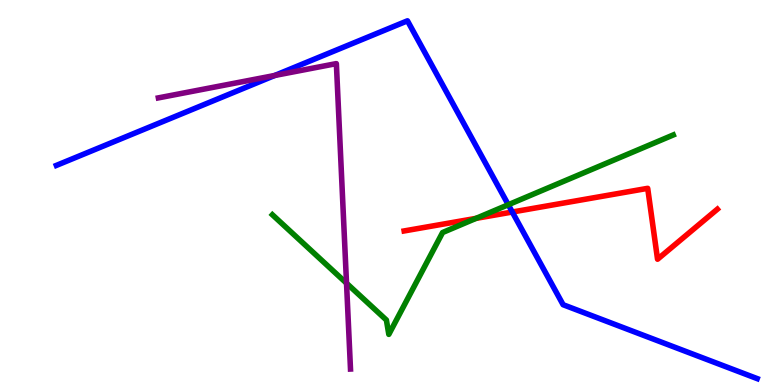[{'lines': ['blue', 'red'], 'intersections': [{'x': 6.61, 'y': 4.49}]}, {'lines': ['green', 'red'], 'intersections': [{'x': 6.14, 'y': 4.33}]}, {'lines': ['purple', 'red'], 'intersections': []}, {'lines': ['blue', 'green'], 'intersections': [{'x': 6.56, 'y': 4.68}]}, {'lines': ['blue', 'purple'], 'intersections': [{'x': 3.55, 'y': 8.04}]}, {'lines': ['green', 'purple'], 'intersections': [{'x': 4.47, 'y': 2.64}]}]